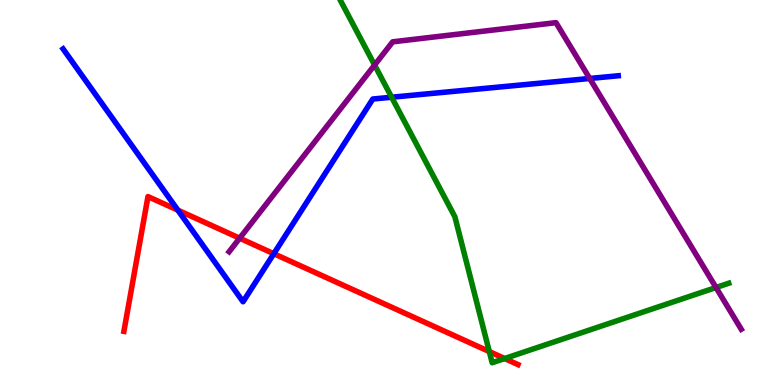[{'lines': ['blue', 'red'], 'intersections': [{'x': 2.29, 'y': 4.54}, {'x': 3.53, 'y': 3.41}]}, {'lines': ['green', 'red'], 'intersections': [{'x': 6.31, 'y': 0.868}, {'x': 6.51, 'y': 0.687}]}, {'lines': ['purple', 'red'], 'intersections': [{'x': 3.09, 'y': 3.81}]}, {'lines': ['blue', 'green'], 'intersections': [{'x': 5.05, 'y': 7.47}]}, {'lines': ['blue', 'purple'], 'intersections': [{'x': 7.61, 'y': 7.96}]}, {'lines': ['green', 'purple'], 'intersections': [{'x': 4.83, 'y': 8.31}, {'x': 9.24, 'y': 2.53}]}]